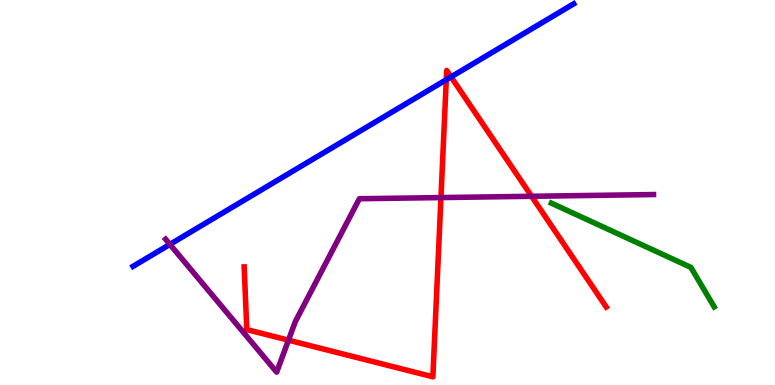[{'lines': ['blue', 'red'], 'intersections': [{'x': 5.76, 'y': 7.93}, {'x': 5.82, 'y': 8.0}]}, {'lines': ['green', 'red'], 'intersections': []}, {'lines': ['purple', 'red'], 'intersections': [{'x': 3.72, 'y': 1.16}, {'x': 5.69, 'y': 4.87}, {'x': 6.86, 'y': 4.9}]}, {'lines': ['blue', 'green'], 'intersections': []}, {'lines': ['blue', 'purple'], 'intersections': [{'x': 2.19, 'y': 3.65}]}, {'lines': ['green', 'purple'], 'intersections': []}]